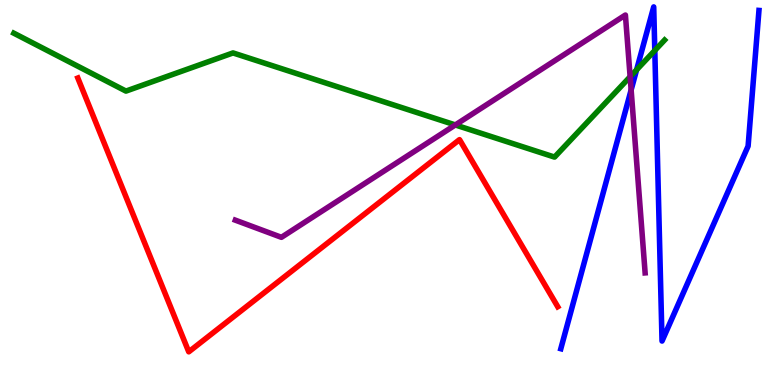[{'lines': ['blue', 'red'], 'intersections': []}, {'lines': ['green', 'red'], 'intersections': []}, {'lines': ['purple', 'red'], 'intersections': []}, {'lines': ['blue', 'green'], 'intersections': [{'x': 8.21, 'y': 8.19}, {'x': 8.45, 'y': 8.69}]}, {'lines': ['blue', 'purple'], 'intersections': [{'x': 8.14, 'y': 7.66}]}, {'lines': ['green', 'purple'], 'intersections': [{'x': 5.88, 'y': 6.75}, {'x': 8.13, 'y': 8.01}]}]